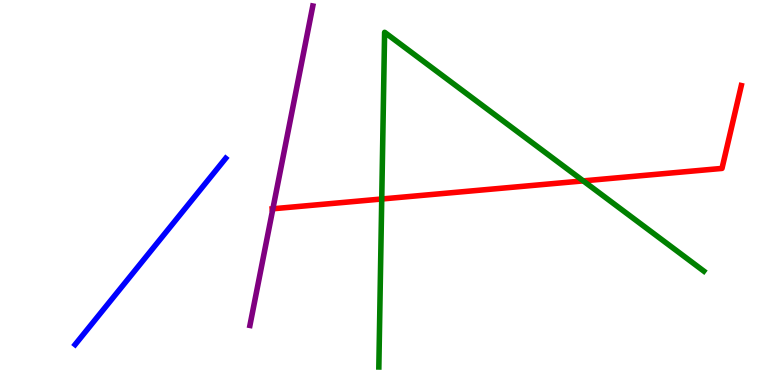[{'lines': ['blue', 'red'], 'intersections': []}, {'lines': ['green', 'red'], 'intersections': [{'x': 4.93, 'y': 4.83}, {'x': 7.53, 'y': 5.3}]}, {'lines': ['purple', 'red'], 'intersections': [{'x': 3.52, 'y': 4.58}]}, {'lines': ['blue', 'green'], 'intersections': []}, {'lines': ['blue', 'purple'], 'intersections': []}, {'lines': ['green', 'purple'], 'intersections': []}]